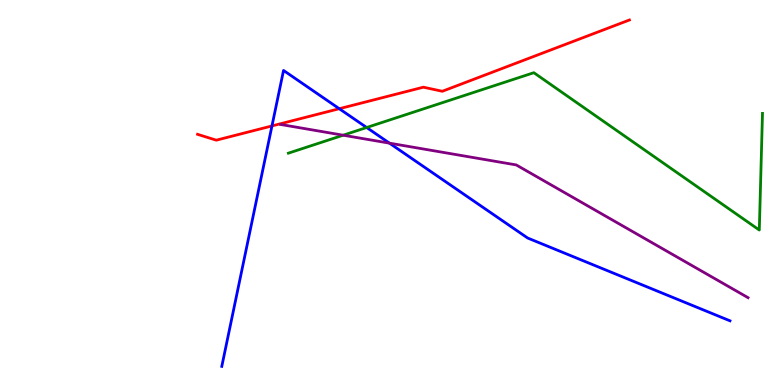[{'lines': ['blue', 'red'], 'intersections': [{'x': 3.51, 'y': 6.73}, {'x': 4.38, 'y': 7.18}]}, {'lines': ['green', 'red'], 'intersections': []}, {'lines': ['purple', 'red'], 'intersections': []}, {'lines': ['blue', 'green'], 'intersections': [{'x': 4.73, 'y': 6.69}]}, {'lines': ['blue', 'purple'], 'intersections': [{'x': 5.03, 'y': 6.28}]}, {'lines': ['green', 'purple'], 'intersections': [{'x': 4.43, 'y': 6.49}]}]